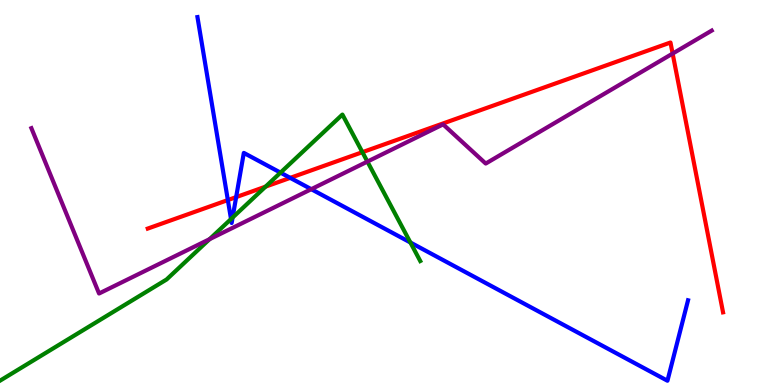[{'lines': ['blue', 'red'], 'intersections': [{'x': 2.94, 'y': 4.8}, {'x': 3.05, 'y': 4.88}, {'x': 3.74, 'y': 5.38}]}, {'lines': ['green', 'red'], 'intersections': [{'x': 3.43, 'y': 5.15}, {'x': 4.68, 'y': 6.05}]}, {'lines': ['purple', 'red'], 'intersections': [{'x': 8.68, 'y': 8.61}]}, {'lines': ['blue', 'green'], 'intersections': [{'x': 2.98, 'y': 4.31}, {'x': 3.0, 'y': 4.35}, {'x': 3.62, 'y': 5.52}, {'x': 5.3, 'y': 3.7}]}, {'lines': ['blue', 'purple'], 'intersections': [{'x': 4.02, 'y': 5.09}]}, {'lines': ['green', 'purple'], 'intersections': [{'x': 2.7, 'y': 3.79}, {'x': 4.74, 'y': 5.8}]}]